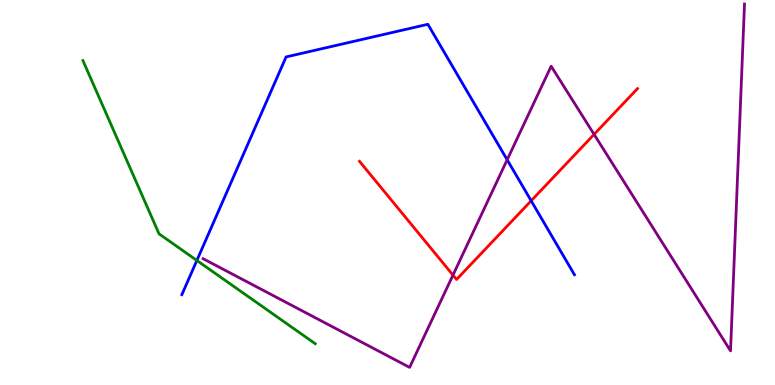[{'lines': ['blue', 'red'], 'intersections': [{'x': 6.85, 'y': 4.78}]}, {'lines': ['green', 'red'], 'intersections': []}, {'lines': ['purple', 'red'], 'intersections': [{'x': 5.84, 'y': 2.85}, {'x': 7.67, 'y': 6.51}]}, {'lines': ['blue', 'green'], 'intersections': [{'x': 2.54, 'y': 3.24}]}, {'lines': ['blue', 'purple'], 'intersections': [{'x': 6.54, 'y': 5.85}]}, {'lines': ['green', 'purple'], 'intersections': []}]